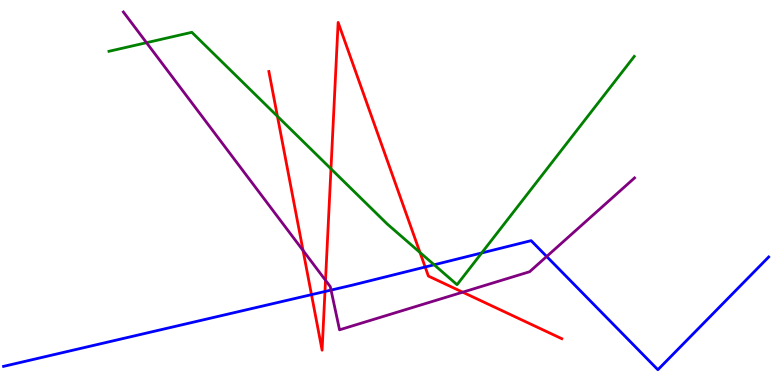[{'lines': ['blue', 'red'], 'intersections': [{'x': 4.02, 'y': 2.35}, {'x': 4.19, 'y': 2.43}, {'x': 5.49, 'y': 3.06}]}, {'lines': ['green', 'red'], 'intersections': [{'x': 3.58, 'y': 6.98}, {'x': 4.27, 'y': 5.62}, {'x': 5.42, 'y': 3.44}]}, {'lines': ['purple', 'red'], 'intersections': [{'x': 3.91, 'y': 3.49}, {'x': 4.2, 'y': 2.72}, {'x': 5.97, 'y': 2.41}]}, {'lines': ['blue', 'green'], 'intersections': [{'x': 5.6, 'y': 3.12}, {'x': 6.22, 'y': 3.43}]}, {'lines': ['blue', 'purple'], 'intersections': [{'x': 4.27, 'y': 2.47}, {'x': 7.05, 'y': 3.34}]}, {'lines': ['green', 'purple'], 'intersections': [{'x': 1.89, 'y': 8.89}]}]